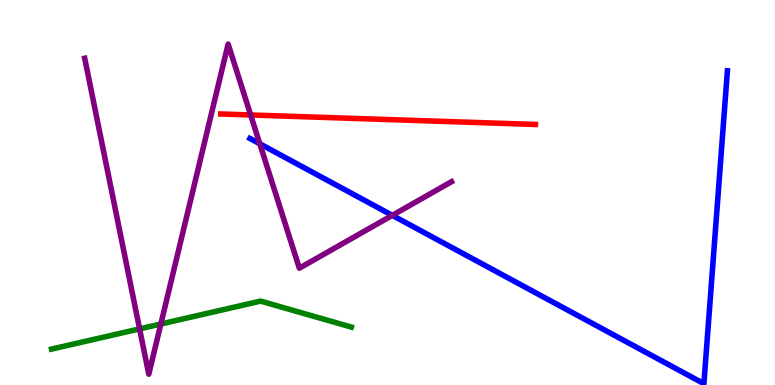[{'lines': ['blue', 'red'], 'intersections': []}, {'lines': ['green', 'red'], 'intersections': []}, {'lines': ['purple', 'red'], 'intersections': [{'x': 3.23, 'y': 7.01}]}, {'lines': ['blue', 'green'], 'intersections': []}, {'lines': ['blue', 'purple'], 'intersections': [{'x': 3.35, 'y': 6.27}, {'x': 5.06, 'y': 4.41}]}, {'lines': ['green', 'purple'], 'intersections': [{'x': 1.8, 'y': 1.46}, {'x': 2.08, 'y': 1.58}]}]